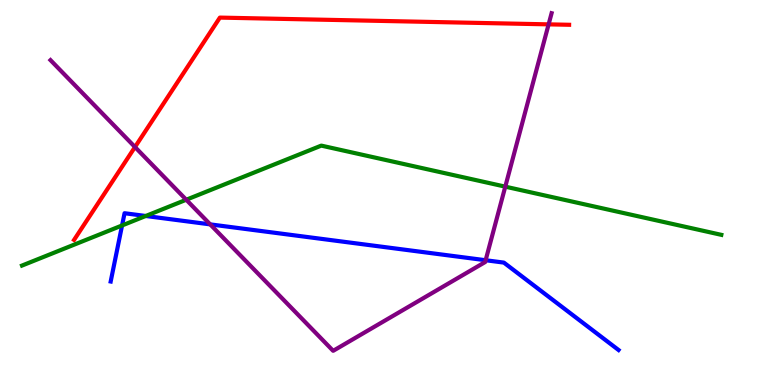[{'lines': ['blue', 'red'], 'intersections': []}, {'lines': ['green', 'red'], 'intersections': []}, {'lines': ['purple', 'red'], 'intersections': [{'x': 1.74, 'y': 6.18}, {'x': 7.08, 'y': 9.37}]}, {'lines': ['blue', 'green'], 'intersections': [{'x': 1.58, 'y': 4.14}, {'x': 1.88, 'y': 4.39}]}, {'lines': ['blue', 'purple'], 'intersections': [{'x': 2.71, 'y': 4.17}, {'x': 6.27, 'y': 3.24}]}, {'lines': ['green', 'purple'], 'intersections': [{'x': 2.4, 'y': 4.81}, {'x': 6.52, 'y': 5.15}]}]